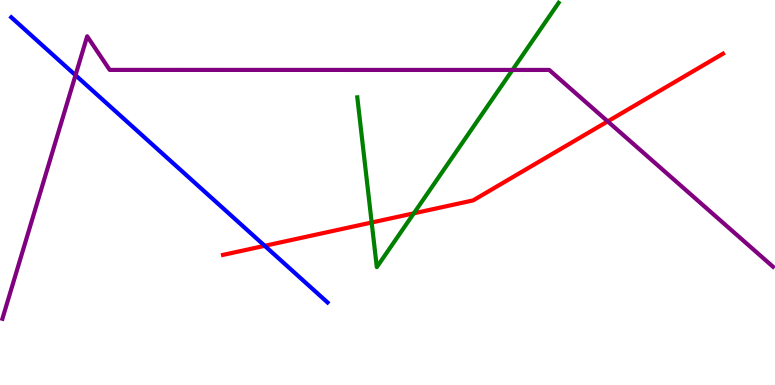[{'lines': ['blue', 'red'], 'intersections': [{'x': 3.42, 'y': 3.62}]}, {'lines': ['green', 'red'], 'intersections': [{'x': 4.8, 'y': 4.22}, {'x': 5.34, 'y': 4.46}]}, {'lines': ['purple', 'red'], 'intersections': [{'x': 7.84, 'y': 6.85}]}, {'lines': ['blue', 'green'], 'intersections': []}, {'lines': ['blue', 'purple'], 'intersections': [{'x': 0.974, 'y': 8.05}]}, {'lines': ['green', 'purple'], 'intersections': [{'x': 6.61, 'y': 8.18}]}]